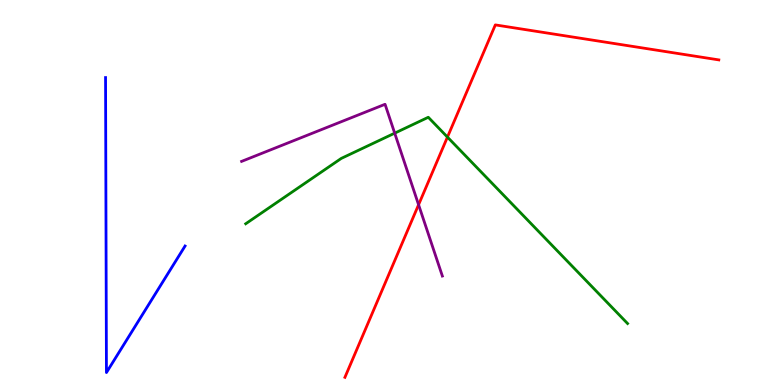[{'lines': ['blue', 'red'], 'intersections': []}, {'lines': ['green', 'red'], 'intersections': [{'x': 5.77, 'y': 6.44}]}, {'lines': ['purple', 'red'], 'intersections': [{'x': 5.4, 'y': 4.68}]}, {'lines': ['blue', 'green'], 'intersections': []}, {'lines': ['blue', 'purple'], 'intersections': []}, {'lines': ['green', 'purple'], 'intersections': [{'x': 5.09, 'y': 6.54}]}]